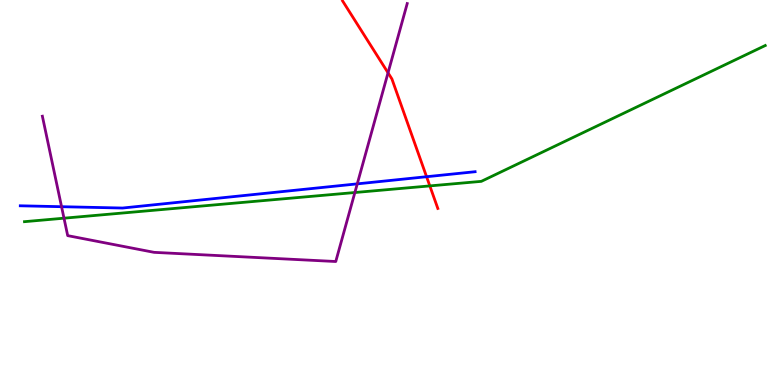[{'lines': ['blue', 'red'], 'intersections': [{'x': 5.5, 'y': 5.41}]}, {'lines': ['green', 'red'], 'intersections': [{'x': 5.55, 'y': 5.17}]}, {'lines': ['purple', 'red'], 'intersections': [{'x': 5.01, 'y': 8.11}]}, {'lines': ['blue', 'green'], 'intersections': []}, {'lines': ['blue', 'purple'], 'intersections': [{'x': 0.794, 'y': 4.63}, {'x': 4.61, 'y': 5.22}]}, {'lines': ['green', 'purple'], 'intersections': [{'x': 0.826, 'y': 4.33}, {'x': 4.58, 'y': 5.0}]}]